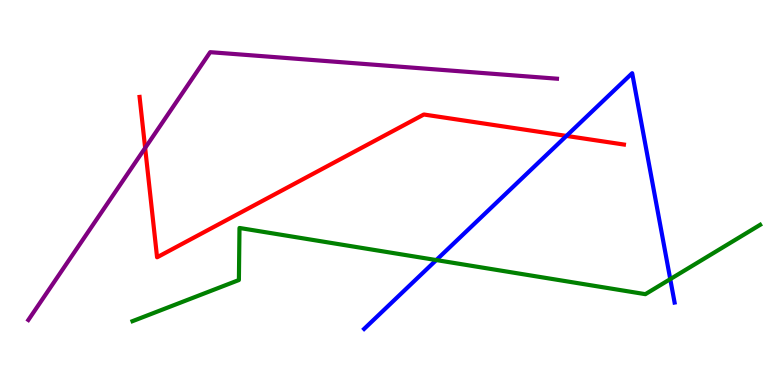[{'lines': ['blue', 'red'], 'intersections': [{'x': 7.31, 'y': 6.47}]}, {'lines': ['green', 'red'], 'intersections': []}, {'lines': ['purple', 'red'], 'intersections': [{'x': 1.87, 'y': 6.16}]}, {'lines': ['blue', 'green'], 'intersections': [{'x': 5.63, 'y': 3.25}, {'x': 8.65, 'y': 2.75}]}, {'lines': ['blue', 'purple'], 'intersections': []}, {'lines': ['green', 'purple'], 'intersections': []}]